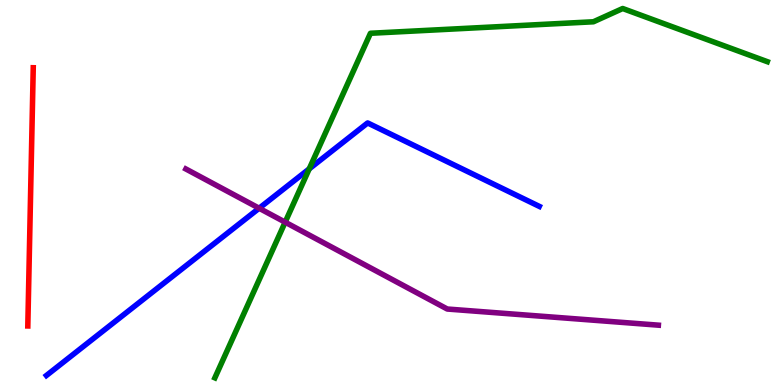[{'lines': ['blue', 'red'], 'intersections': []}, {'lines': ['green', 'red'], 'intersections': []}, {'lines': ['purple', 'red'], 'intersections': []}, {'lines': ['blue', 'green'], 'intersections': [{'x': 3.99, 'y': 5.61}]}, {'lines': ['blue', 'purple'], 'intersections': [{'x': 3.34, 'y': 4.59}]}, {'lines': ['green', 'purple'], 'intersections': [{'x': 3.68, 'y': 4.23}]}]